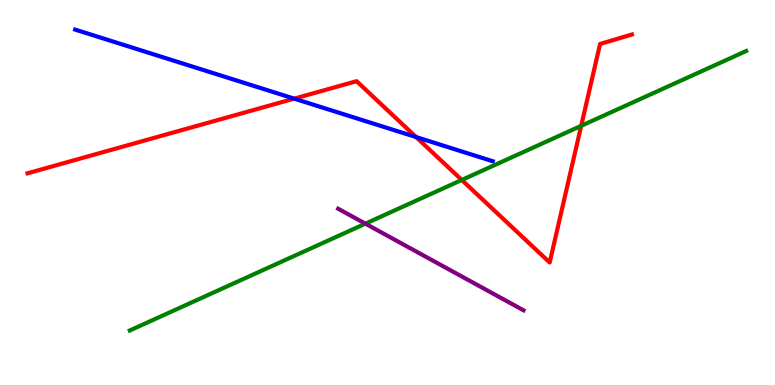[{'lines': ['blue', 'red'], 'intersections': [{'x': 3.8, 'y': 7.44}, {'x': 5.37, 'y': 6.44}]}, {'lines': ['green', 'red'], 'intersections': [{'x': 5.96, 'y': 5.33}, {'x': 7.5, 'y': 6.73}]}, {'lines': ['purple', 'red'], 'intersections': []}, {'lines': ['blue', 'green'], 'intersections': []}, {'lines': ['blue', 'purple'], 'intersections': []}, {'lines': ['green', 'purple'], 'intersections': [{'x': 4.71, 'y': 4.19}]}]